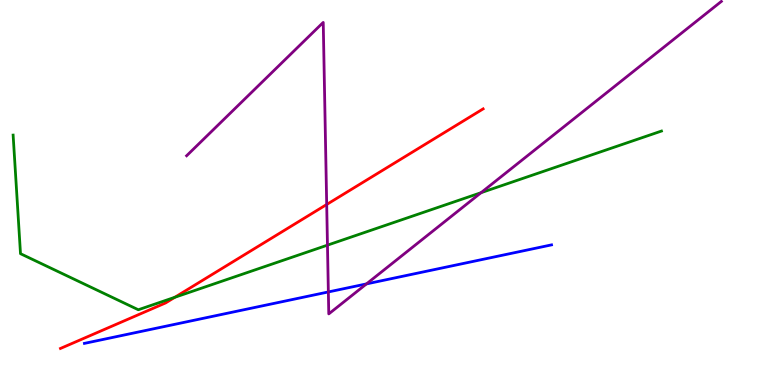[{'lines': ['blue', 'red'], 'intersections': []}, {'lines': ['green', 'red'], 'intersections': [{'x': 2.26, 'y': 2.28}]}, {'lines': ['purple', 'red'], 'intersections': [{'x': 4.22, 'y': 4.69}]}, {'lines': ['blue', 'green'], 'intersections': []}, {'lines': ['blue', 'purple'], 'intersections': [{'x': 4.24, 'y': 2.42}, {'x': 4.73, 'y': 2.63}]}, {'lines': ['green', 'purple'], 'intersections': [{'x': 4.23, 'y': 3.63}, {'x': 6.21, 'y': 5.0}]}]